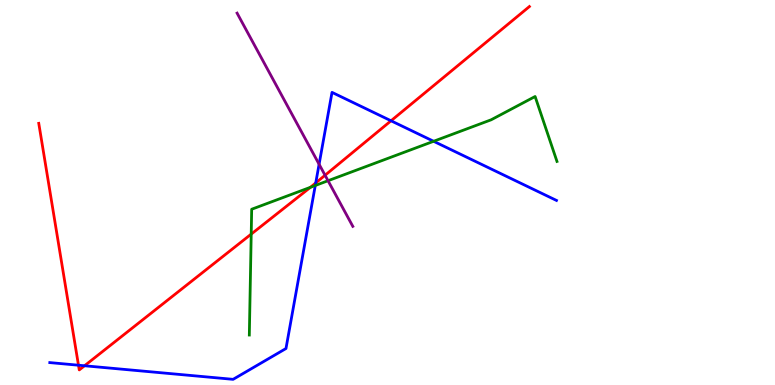[{'lines': ['blue', 'red'], 'intersections': [{'x': 1.01, 'y': 0.514}, {'x': 1.09, 'y': 0.5}, {'x': 4.07, 'y': 5.25}, {'x': 5.05, 'y': 6.86}]}, {'lines': ['green', 'red'], 'intersections': [{'x': 3.24, 'y': 3.92}, {'x': 4.01, 'y': 5.14}]}, {'lines': ['purple', 'red'], 'intersections': [{'x': 4.19, 'y': 5.45}]}, {'lines': ['blue', 'green'], 'intersections': [{'x': 4.07, 'y': 5.18}, {'x': 5.6, 'y': 6.33}]}, {'lines': ['blue', 'purple'], 'intersections': [{'x': 4.12, 'y': 5.73}]}, {'lines': ['green', 'purple'], 'intersections': [{'x': 4.23, 'y': 5.31}]}]